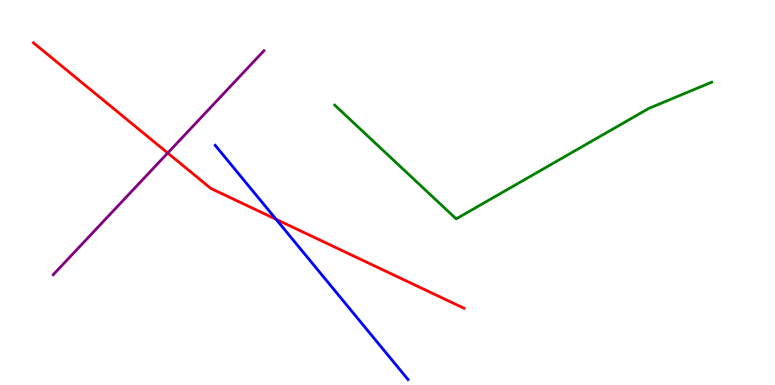[{'lines': ['blue', 'red'], 'intersections': [{'x': 3.56, 'y': 4.3}]}, {'lines': ['green', 'red'], 'intersections': []}, {'lines': ['purple', 'red'], 'intersections': [{'x': 2.16, 'y': 6.03}]}, {'lines': ['blue', 'green'], 'intersections': []}, {'lines': ['blue', 'purple'], 'intersections': []}, {'lines': ['green', 'purple'], 'intersections': []}]